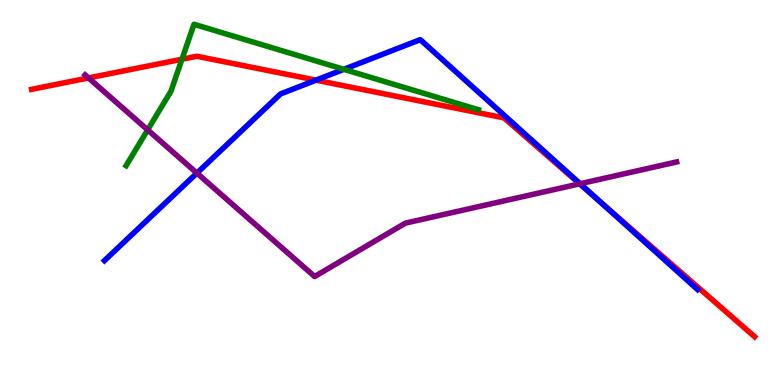[{'lines': ['blue', 'red'], 'intersections': [{'x': 4.08, 'y': 7.92}, {'x': 7.76, 'y': 4.72}]}, {'lines': ['green', 'red'], 'intersections': [{'x': 2.35, 'y': 8.46}]}, {'lines': ['purple', 'red'], 'intersections': [{'x': 1.14, 'y': 7.98}, {'x': 7.48, 'y': 5.22}]}, {'lines': ['blue', 'green'], 'intersections': [{'x': 4.44, 'y': 8.2}]}, {'lines': ['blue', 'purple'], 'intersections': [{'x': 2.54, 'y': 5.5}, {'x': 7.49, 'y': 5.23}]}, {'lines': ['green', 'purple'], 'intersections': [{'x': 1.91, 'y': 6.63}]}]